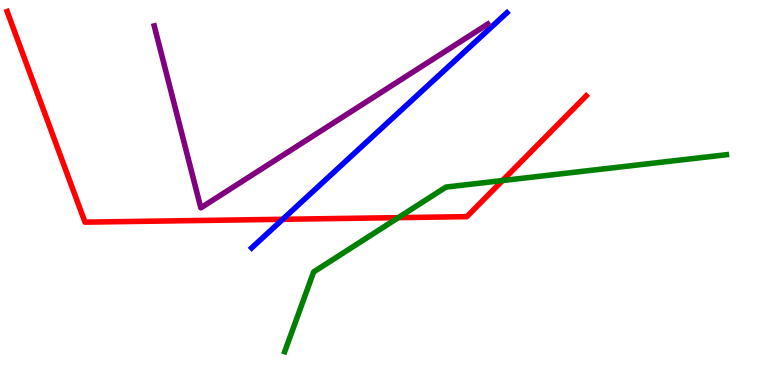[{'lines': ['blue', 'red'], 'intersections': [{'x': 3.65, 'y': 4.3}]}, {'lines': ['green', 'red'], 'intersections': [{'x': 5.14, 'y': 4.35}, {'x': 6.48, 'y': 5.31}]}, {'lines': ['purple', 'red'], 'intersections': []}, {'lines': ['blue', 'green'], 'intersections': []}, {'lines': ['blue', 'purple'], 'intersections': []}, {'lines': ['green', 'purple'], 'intersections': []}]